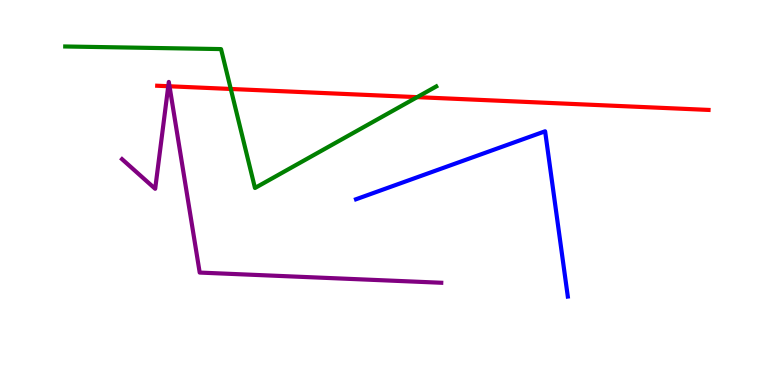[{'lines': ['blue', 'red'], 'intersections': []}, {'lines': ['green', 'red'], 'intersections': [{'x': 2.98, 'y': 7.69}, {'x': 5.38, 'y': 7.48}]}, {'lines': ['purple', 'red'], 'intersections': [{'x': 2.17, 'y': 7.76}, {'x': 2.19, 'y': 7.76}]}, {'lines': ['blue', 'green'], 'intersections': []}, {'lines': ['blue', 'purple'], 'intersections': []}, {'lines': ['green', 'purple'], 'intersections': []}]